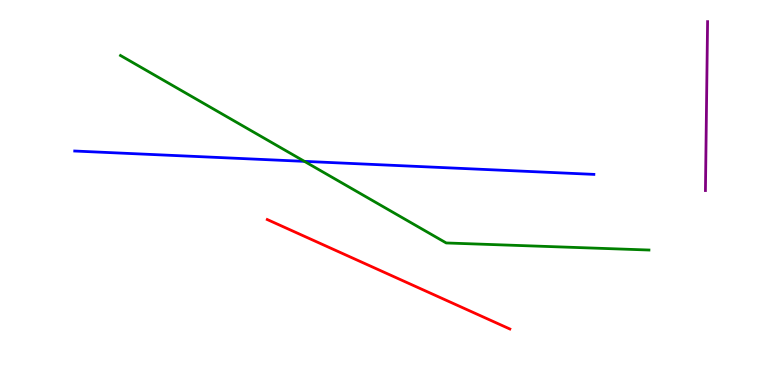[{'lines': ['blue', 'red'], 'intersections': []}, {'lines': ['green', 'red'], 'intersections': []}, {'lines': ['purple', 'red'], 'intersections': []}, {'lines': ['blue', 'green'], 'intersections': [{'x': 3.93, 'y': 5.81}]}, {'lines': ['blue', 'purple'], 'intersections': []}, {'lines': ['green', 'purple'], 'intersections': []}]